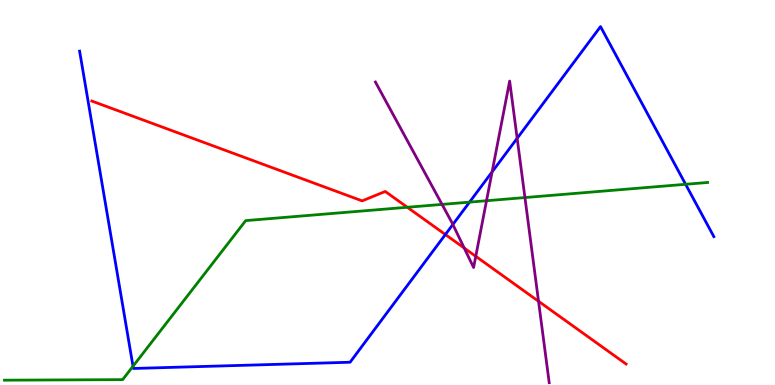[{'lines': ['blue', 'red'], 'intersections': [{'x': 5.75, 'y': 3.91}]}, {'lines': ['green', 'red'], 'intersections': [{'x': 5.26, 'y': 4.62}]}, {'lines': ['purple', 'red'], 'intersections': [{'x': 5.99, 'y': 3.56}, {'x': 6.14, 'y': 3.34}, {'x': 6.95, 'y': 2.17}]}, {'lines': ['blue', 'green'], 'intersections': [{'x': 1.72, 'y': 0.487}, {'x': 6.06, 'y': 4.75}, {'x': 8.85, 'y': 5.21}]}, {'lines': ['blue', 'purple'], 'intersections': [{'x': 5.84, 'y': 4.17}, {'x': 6.35, 'y': 5.53}, {'x': 6.67, 'y': 6.41}]}, {'lines': ['green', 'purple'], 'intersections': [{'x': 5.7, 'y': 4.69}, {'x': 6.28, 'y': 4.79}, {'x': 6.77, 'y': 4.87}]}]